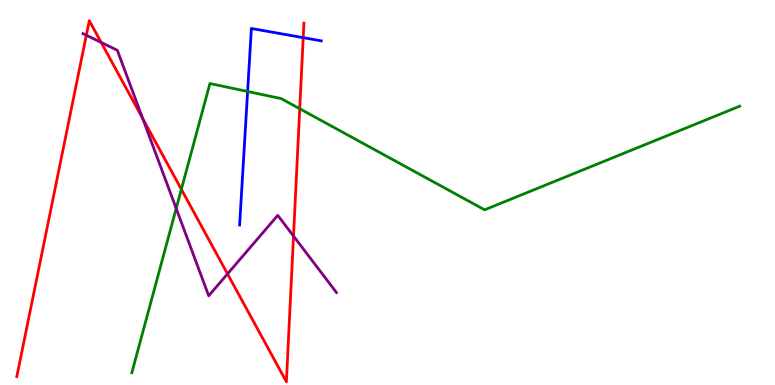[{'lines': ['blue', 'red'], 'intersections': [{'x': 3.91, 'y': 9.02}]}, {'lines': ['green', 'red'], 'intersections': [{'x': 2.34, 'y': 5.08}, {'x': 3.87, 'y': 7.18}]}, {'lines': ['purple', 'red'], 'intersections': [{'x': 1.11, 'y': 9.08}, {'x': 1.31, 'y': 8.9}, {'x': 1.84, 'y': 6.92}, {'x': 2.94, 'y': 2.89}, {'x': 3.79, 'y': 3.87}]}, {'lines': ['blue', 'green'], 'intersections': [{'x': 3.19, 'y': 7.62}]}, {'lines': ['blue', 'purple'], 'intersections': []}, {'lines': ['green', 'purple'], 'intersections': [{'x': 2.27, 'y': 4.59}]}]